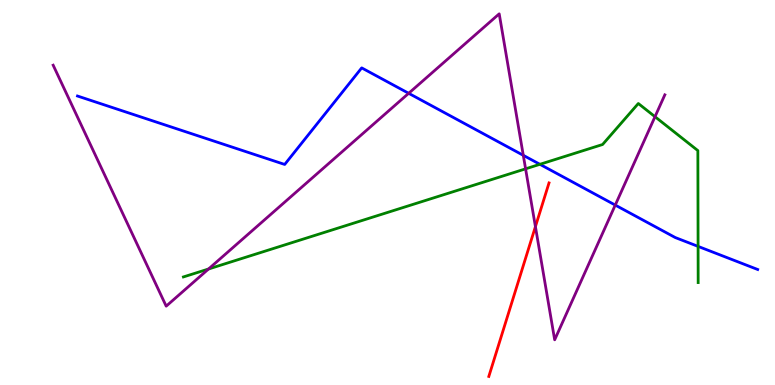[{'lines': ['blue', 'red'], 'intersections': []}, {'lines': ['green', 'red'], 'intersections': []}, {'lines': ['purple', 'red'], 'intersections': [{'x': 6.91, 'y': 4.11}]}, {'lines': ['blue', 'green'], 'intersections': [{'x': 6.97, 'y': 5.73}, {'x': 9.01, 'y': 3.6}]}, {'lines': ['blue', 'purple'], 'intersections': [{'x': 5.27, 'y': 7.58}, {'x': 6.75, 'y': 5.97}, {'x': 7.94, 'y': 4.67}]}, {'lines': ['green', 'purple'], 'intersections': [{'x': 2.69, 'y': 3.01}, {'x': 6.78, 'y': 5.61}, {'x': 8.45, 'y': 6.97}]}]